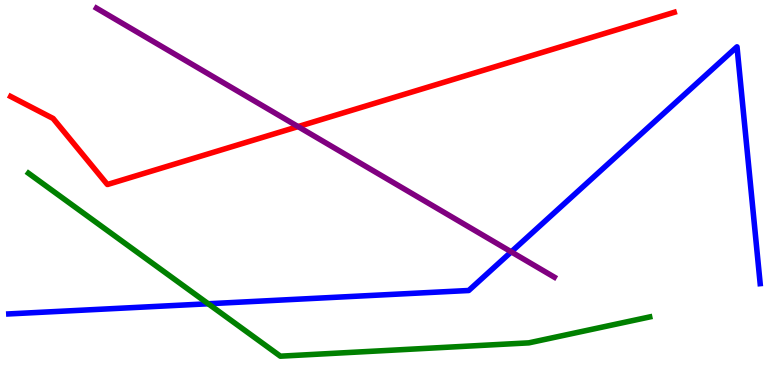[{'lines': ['blue', 'red'], 'intersections': []}, {'lines': ['green', 'red'], 'intersections': []}, {'lines': ['purple', 'red'], 'intersections': [{'x': 3.85, 'y': 6.71}]}, {'lines': ['blue', 'green'], 'intersections': [{'x': 2.69, 'y': 2.11}]}, {'lines': ['blue', 'purple'], 'intersections': [{'x': 6.6, 'y': 3.46}]}, {'lines': ['green', 'purple'], 'intersections': []}]